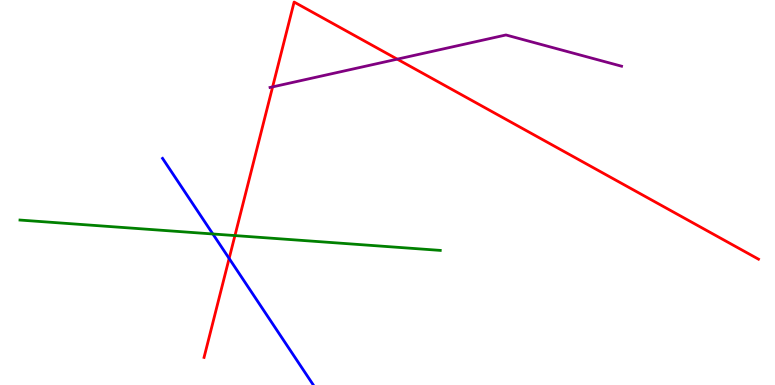[{'lines': ['blue', 'red'], 'intersections': [{'x': 2.96, 'y': 3.29}]}, {'lines': ['green', 'red'], 'intersections': [{'x': 3.03, 'y': 3.88}]}, {'lines': ['purple', 'red'], 'intersections': [{'x': 3.52, 'y': 7.74}, {'x': 5.13, 'y': 8.46}]}, {'lines': ['blue', 'green'], 'intersections': [{'x': 2.75, 'y': 3.92}]}, {'lines': ['blue', 'purple'], 'intersections': []}, {'lines': ['green', 'purple'], 'intersections': []}]